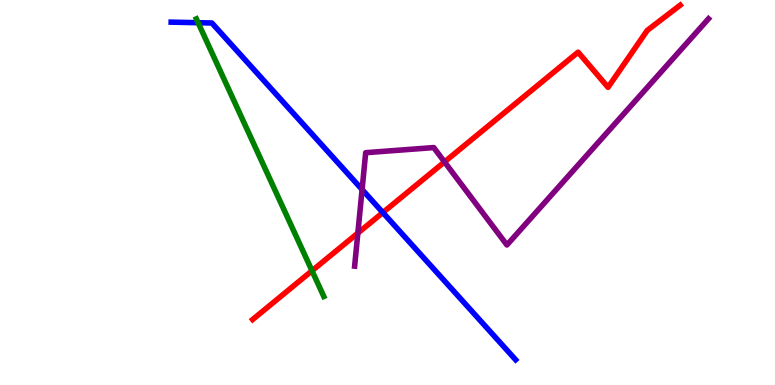[{'lines': ['blue', 'red'], 'intersections': [{'x': 4.94, 'y': 4.48}]}, {'lines': ['green', 'red'], 'intersections': [{'x': 4.03, 'y': 2.97}]}, {'lines': ['purple', 'red'], 'intersections': [{'x': 4.62, 'y': 3.95}, {'x': 5.74, 'y': 5.79}]}, {'lines': ['blue', 'green'], 'intersections': [{'x': 2.56, 'y': 9.41}]}, {'lines': ['blue', 'purple'], 'intersections': [{'x': 4.67, 'y': 5.08}]}, {'lines': ['green', 'purple'], 'intersections': []}]